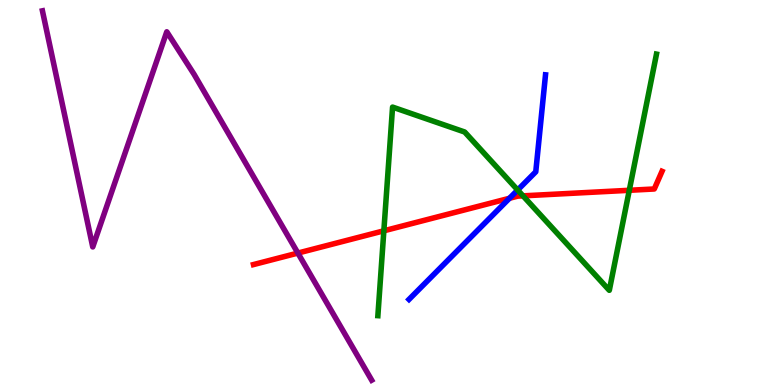[{'lines': ['blue', 'red'], 'intersections': [{'x': 6.57, 'y': 4.85}]}, {'lines': ['green', 'red'], 'intersections': [{'x': 4.95, 'y': 4.01}, {'x': 6.75, 'y': 4.91}, {'x': 8.12, 'y': 5.06}]}, {'lines': ['purple', 'red'], 'intersections': [{'x': 3.84, 'y': 3.43}]}, {'lines': ['blue', 'green'], 'intersections': [{'x': 6.68, 'y': 5.06}]}, {'lines': ['blue', 'purple'], 'intersections': []}, {'lines': ['green', 'purple'], 'intersections': []}]